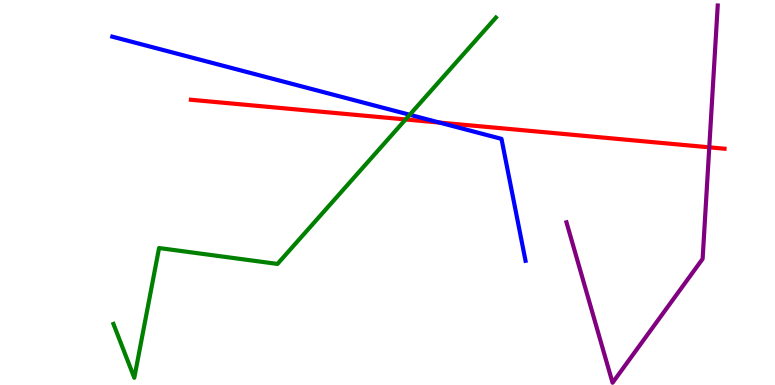[{'lines': ['blue', 'red'], 'intersections': [{'x': 5.67, 'y': 6.82}]}, {'lines': ['green', 'red'], 'intersections': [{'x': 5.23, 'y': 6.9}]}, {'lines': ['purple', 'red'], 'intersections': [{'x': 9.15, 'y': 6.17}]}, {'lines': ['blue', 'green'], 'intersections': [{'x': 5.29, 'y': 7.02}]}, {'lines': ['blue', 'purple'], 'intersections': []}, {'lines': ['green', 'purple'], 'intersections': []}]